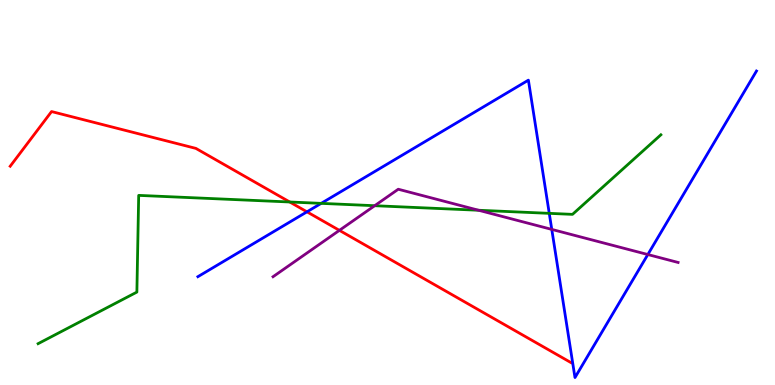[{'lines': ['blue', 'red'], 'intersections': [{'x': 3.96, 'y': 4.5}]}, {'lines': ['green', 'red'], 'intersections': [{'x': 3.74, 'y': 4.75}]}, {'lines': ['purple', 'red'], 'intersections': [{'x': 4.38, 'y': 4.02}]}, {'lines': ['blue', 'green'], 'intersections': [{'x': 4.14, 'y': 4.72}, {'x': 7.09, 'y': 4.46}]}, {'lines': ['blue', 'purple'], 'intersections': [{'x': 7.12, 'y': 4.04}, {'x': 8.36, 'y': 3.39}]}, {'lines': ['green', 'purple'], 'intersections': [{'x': 4.83, 'y': 4.66}, {'x': 6.18, 'y': 4.54}]}]